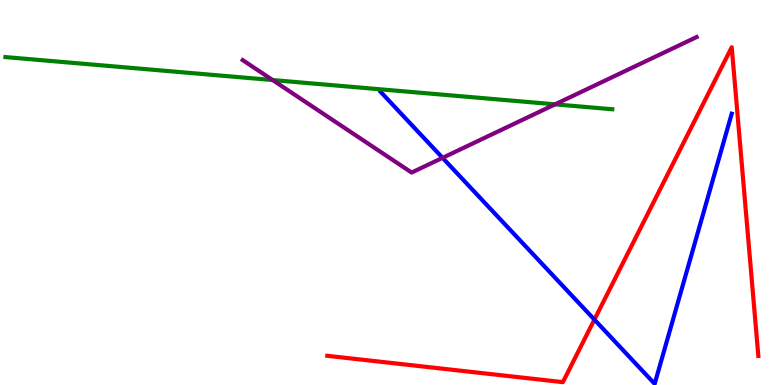[{'lines': ['blue', 'red'], 'intersections': [{'x': 7.67, 'y': 1.7}]}, {'lines': ['green', 'red'], 'intersections': []}, {'lines': ['purple', 'red'], 'intersections': []}, {'lines': ['blue', 'green'], 'intersections': []}, {'lines': ['blue', 'purple'], 'intersections': [{'x': 5.71, 'y': 5.9}]}, {'lines': ['green', 'purple'], 'intersections': [{'x': 3.52, 'y': 7.92}, {'x': 7.16, 'y': 7.29}]}]